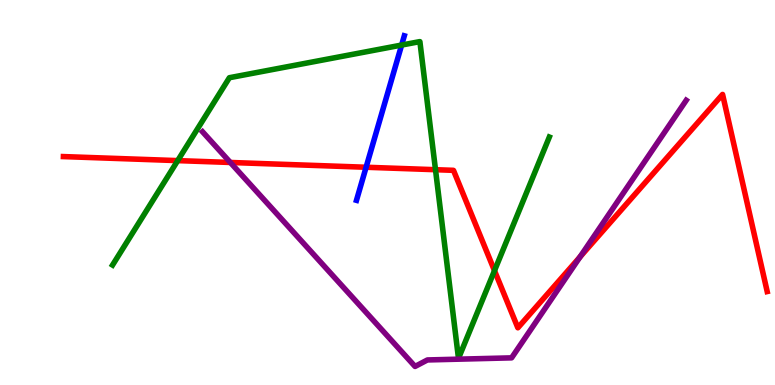[{'lines': ['blue', 'red'], 'intersections': [{'x': 4.72, 'y': 5.66}]}, {'lines': ['green', 'red'], 'intersections': [{'x': 2.29, 'y': 5.83}, {'x': 5.62, 'y': 5.59}, {'x': 6.38, 'y': 2.97}]}, {'lines': ['purple', 'red'], 'intersections': [{'x': 2.97, 'y': 5.78}, {'x': 7.48, 'y': 3.33}]}, {'lines': ['blue', 'green'], 'intersections': [{'x': 5.18, 'y': 8.83}]}, {'lines': ['blue', 'purple'], 'intersections': []}, {'lines': ['green', 'purple'], 'intersections': []}]